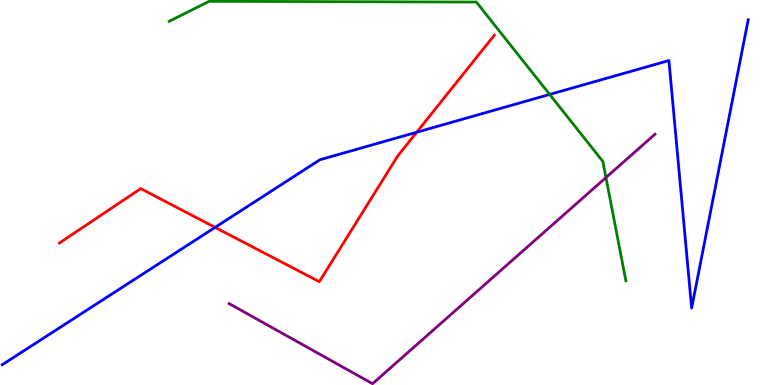[{'lines': ['blue', 'red'], 'intersections': [{'x': 2.78, 'y': 4.09}, {'x': 5.38, 'y': 6.57}]}, {'lines': ['green', 'red'], 'intersections': []}, {'lines': ['purple', 'red'], 'intersections': []}, {'lines': ['blue', 'green'], 'intersections': [{'x': 7.09, 'y': 7.55}]}, {'lines': ['blue', 'purple'], 'intersections': []}, {'lines': ['green', 'purple'], 'intersections': [{'x': 7.82, 'y': 5.39}]}]